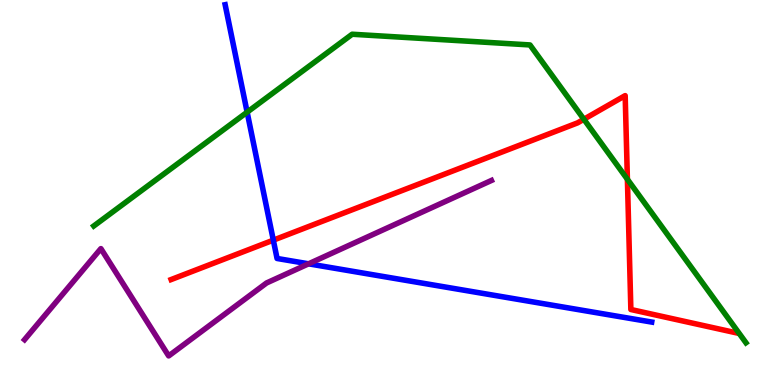[{'lines': ['blue', 'red'], 'intersections': [{'x': 3.53, 'y': 3.76}]}, {'lines': ['green', 'red'], 'intersections': [{'x': 7.53, 'y': 6.9}, {'x': 8.1, 'y': 5.34}]}, {'lines': ['purple', 'red'], 'intersections': []}, {'lines': ['blue', 'green'], 'intersections': [{'x': 3.19, 'y': 7.09}]}, {'lines': ['blue', 'purple'], 'intersections': [{'x': 3.98, 'y': 3.15}]}, {'lines': ['green', 'purple'], 'intersections': []}]